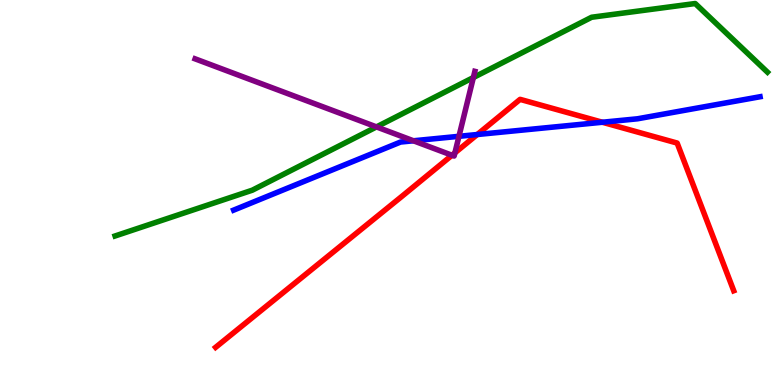[{'lines': ['blue', 'red'], 'intersections': [{'x': 6.16, 'y': 6.51}, {'x': 7.77, 'y': 6.82}]}, {'lines': ['green', 'red'], 'intersections': []}, {'lines': ['purple', 'red'], 'intersections': [{'x': 5.83, 'y': 5.97}, {'x': 5.87, 'y': 6.03}]}, {'lines': ['blue', 'green'], 'intersections': []}, {'lines': ['blue', 'purple'], 'intersections': [{'x': 5.33, 'y': 6.34}, {'x': 5.92, 'y': 6.46}]}, {'lines': ['green', 'purple'], 'intersections': [{'x': 4.86, 'y': 6.7}, {'x': 6.11, 'y': 7.99}]}]